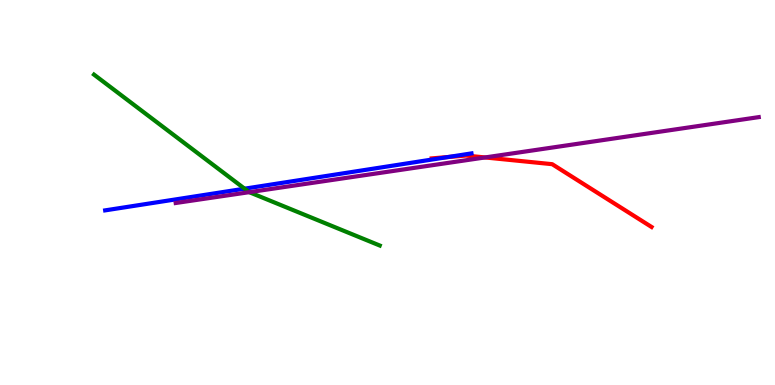[{'lines': ['blue', 'red'], 'intersections': [{'x': 5.78, 'y': 5.92}]}, {'lines': ['green', 'red'], 'intersections': []}, {'lines': ['purple', 'red'], 'intersections': [{'x': 6.26, 'y': 5.91}]}, {'lines': ['blue', 'green'], 'intersections': [{'x': 3.16, 'y': 5.1}]}, {'lines': ['blue', 'purple'], 'intersections': []}, {'lines': ['green', 'purple'], 'intersections': [{'x': 3.22, 'y': 5.01}]}]